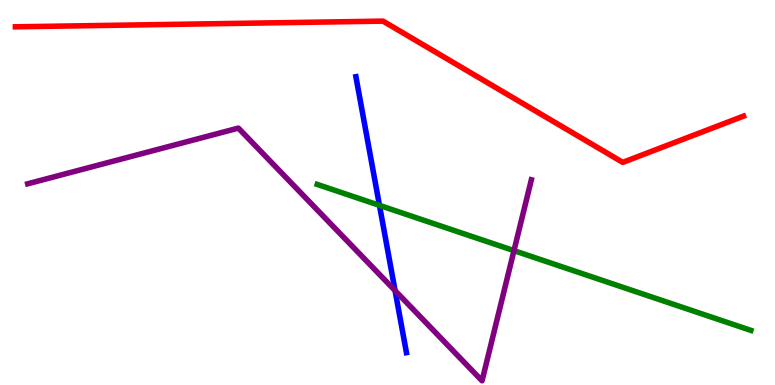[{'lines': ['blue', 'red'], 'intersections': []}, {'lines': ['green', 'red'], 'intersections': []}, {'lines': ['purple', 'red'], 'intersections': []}, {'lines': ['blue', 'green'], 'intersections': [{'x': 4.9, 'y': 4.67}]}, {'lines': ['blue', 'purple'], 'intersections': [{'x': 5.1, 'y': 2.45}]}, {'lines': ['green', 'purple'], 'intersections': [{'x': 6.63, 'y': 3.49}]}]